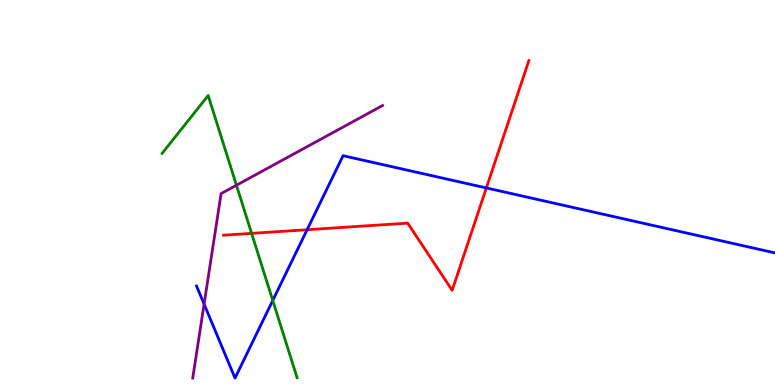[{'lines': ['blue', 'red'], 'intersections': [{'x': 3.96, 'y': 4.03}, {'x': 6.28, 'y': 5.12}]}, {'lines': ['green', 'red'], 'intersections': [{'x': 3.25, 'y': 3.94}]}, {'lines': ['purple', 'red'], 'intersections': []}, {'lines': ['blue', 'green'], 'intersections': [{'x': 3.52, 'y': 2.2}]}, {'lines': ['blue', 'purple'], 'intersections': [{'x': 2.63, 'y': 2.1}]}, {'lines': ['green', 'purple'], 'intersections': [{'x': 3.05, 'y': 5.19}]}]